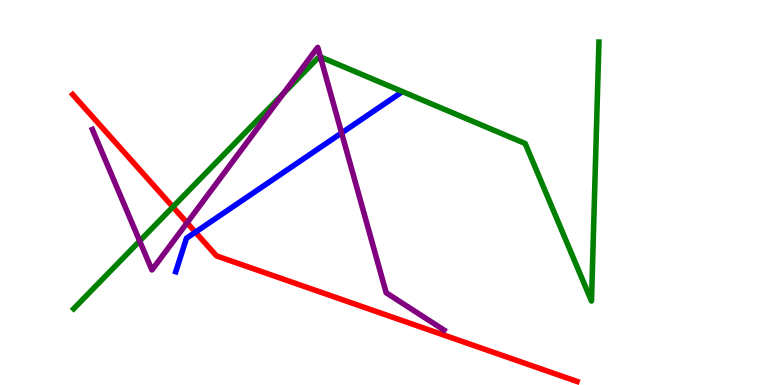[{'lines': ['blue', 'red'], 'intersections': [{'x': 2.52, 'y': 3.97}]}, {'lines': ['green', 'red'], 'intersections': [{'x': 2.23, 'y': 4.63}]}, {'lines': ['purple', 'red'], 'intersections': [{'x': 2.41, 'y': 4.21}]}, {'lines': ['blue', 'green'], 'intersections': []}, {'lines': ['blue', 'purple'], 'intersections': [{'x': 4.41, 'y': 6.55}]}, {'lines': ['green', 'purple'], 'intersections': [{'x': 1.8, 'y': 3.74}, {'x': 3.66, 'y': 7.57}, {'x': 4.13, 'y': 8.52}]}]